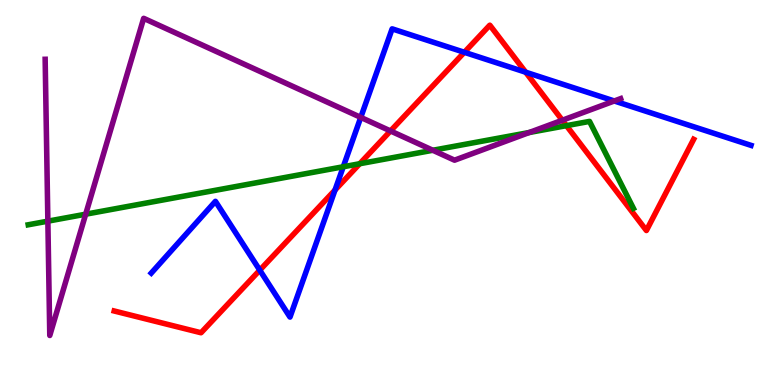[{'lines': ['blue', 'red'], 'intersections': [{'x': 3.35, 'y': 2.98}, {'x': 4.32, 'y': 5.06}, {'x': 5.99, 'y': 8.64}, {'x': 6.78, 'y': 8.12}]}, {'lines': ['green', 'red'], 'intersections': [{'x': 4.64, 'y': 5.75}, {'x': 7.31, 'y': 6.74}]}, {'lines': ['purple', 'red'], 'intersections': [{'x': 5.04, 'y': 6.6}, {'x': 7.26, 'y': 6.88}]}, {'lines': ['blue', 'green'], 'intersections': [{'x': 4.43, 'y': 5.67}]}, {'lines': ['blue', 'purple'], 'intersections': [{'x': 4.65, 'y': 6.95}, {'x': 7.93, 'y': 7.38}]}, {'lines': ['green', 'purple'], 'intersections': [{'x': 0.618, 'y': 4.26}, {'x': 1.11, 'y': 4.44}, {'x': 5.58, 'y': 6.1}, {'x': 6.83, 'y': 6.56}]}]